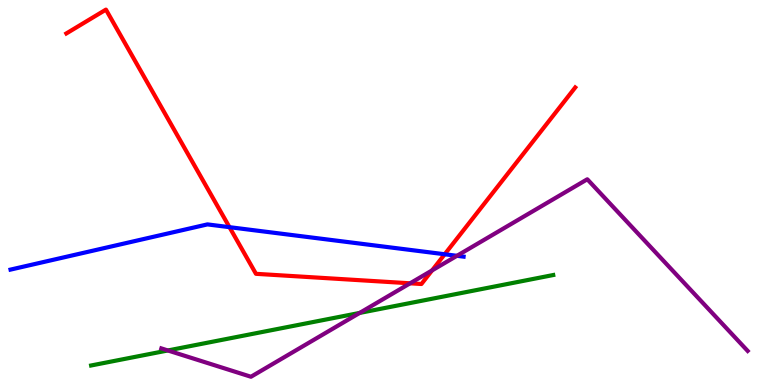[{'lines': ['blue', 'red'], 'intersections': [{'x': 2.96, 'y': 4.1}, {'x': 5.74, 'y': 3.4}]}, {'lines': ['green', 'red'], 'intersections': []}, {'lines': ['purple', 'red'], 'intersections': [{'x': 5.29, 'y': 2.64}, {'x': 5.57, 'y': 2.98}]}, {'lines': ['blue', 'green'], 'intersections': []}, {'lines': ['blue', 'purple'], 'intersections': [{'x': 5.9, 'y': 3.36}]}, {'lines': ['green', 'purple'], 'intersections': [{'x': 2.17, 'y': 0.897}, {'x': 4.64, 'y': 1.87}]}]